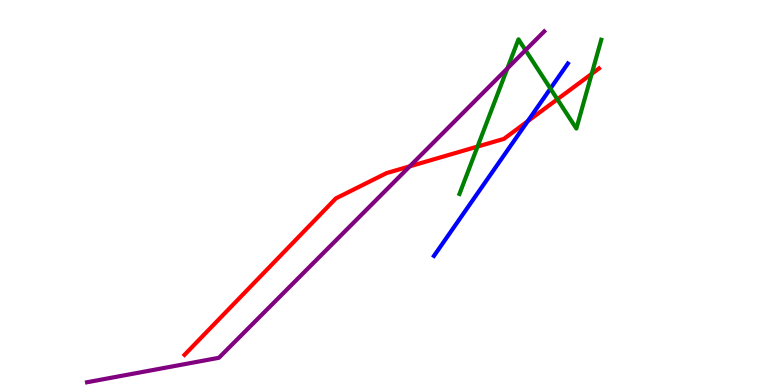[{'lines': ['blue', 'red'], 'intersections': [{'x': 6.81, 'y': 6.85}]}, {'lines': ['green', 'red'], 'intersections': [{'x': 6.16, 'y': 6.19}, {'x': 7.19, 'y': 7.42}, {'x': 7.63, 'y': 8.08}]}, {'lines': ['purple', 'red'], 'intersections': [{'x': 5.29, 'y': 5.68}]}, {'lines': ['blue', 'green'], 'intersections': [{'x': 7.1, 'y': 7.7}]}, {'lines': ['blue', 'purple'], 'intersections': []}, {'lines': ['green', 'purple'], 'intersections': [{'x': 6.55, 'y': 8.22}, {'x': 6.78, 'y': 8.7}]}]